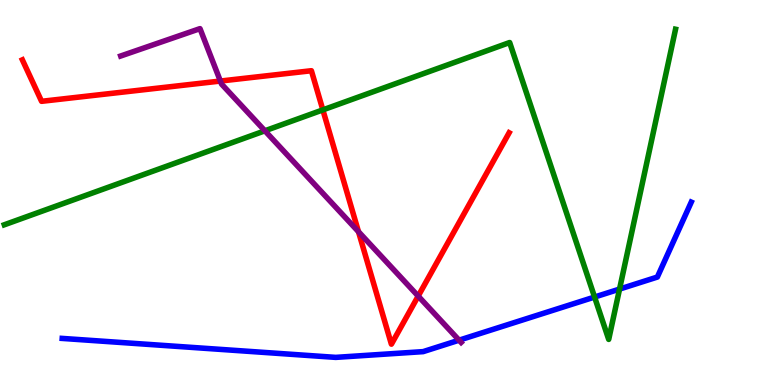[{'lines': ['blue', 'red'], 'intersections': []}, {'lines': ['green', 'red'], 'intersections': [{'x': 4.17, 'y': 7.15}]}, {'lines': ['purple', 'red'], 'intersections': [{'x': 2.84, 'y': 7.89}, {'x': 4.63, 'y': 3.98}, {'x': 5.4, 'y': 2.31}]}, {'lines': ['blue', 'green'], 'intersections': [{'x': 7.67, 'y': 2.28}, {'x': 7.99, 'y': 2.49}]}, {'lines': ['blue', 'purple'], 'intersections': [{'x': 5.92, 'y': 1.16}]}, {'lines': ['green', 'purple'], 'intersections': [{'x': 3.42, 'y': 6.6}]}]